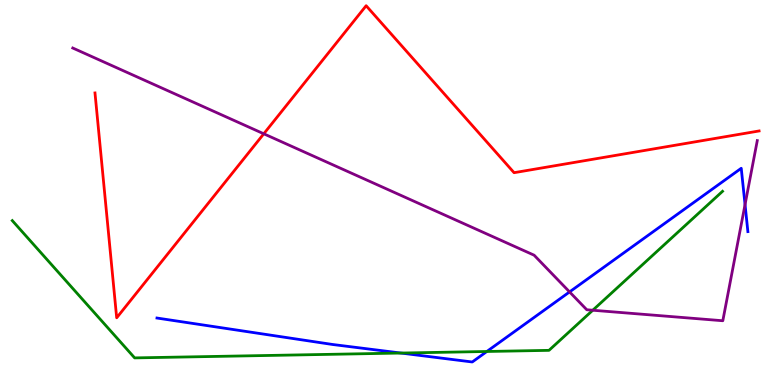[{'lines': ['blue', 'red'], 'intersections': []}, {'lines': ['green', 'red'], 'intersections': []}, {'lines': ['purple', 'red'], 'intersections': [{'x': 3.4, 'y': 6.52}]}, {'lines': ['blue', 'green'], 'intersections': [{'x': 5.17, 'y': 0.83}, {'x': 6.28, 'y': 0.871}]}, {'lines': ['blue', 'purple'], 'intersections': [{'x': 7.35, 'y': 2.42}, {'x': 9.61, 'y': 4.69}]}, {'lines': ['green', 'purple'], 'intersections': [{'x': 7.65, 'y': 1.94}]}]